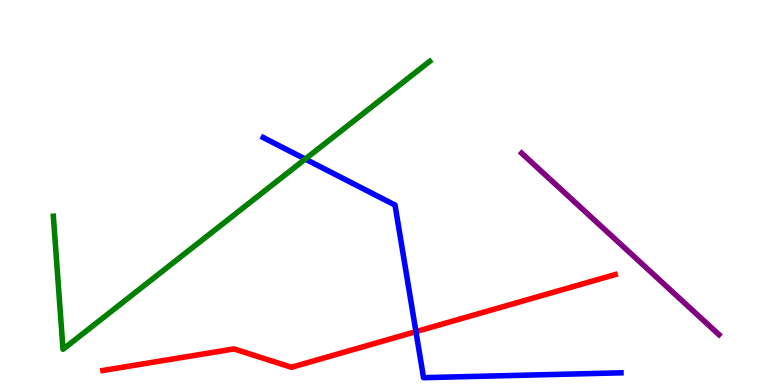[{'lines': ['blue', 'red'], 'intersections': [{'x': 5.37, 'y': 1.39}]}, {'lines': ['green', 'red'], 'intersections': []}, {'lines': ['purple', 'red'], 'intersections': []}, {'lines': ['blue', 'green'], 'intersections': [{'x': 3.94, 'y': 5.87}]}, {'lines': ['blue', 'purple'], 'intersections': []}, {'lines': ['green', 'purple'], 'intersections': []}]